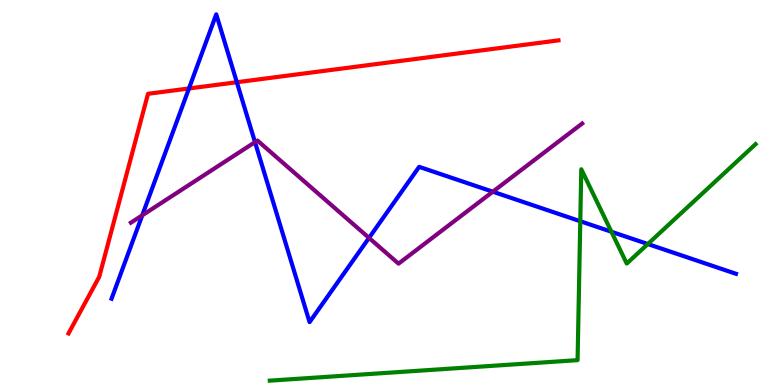[{'lines': ['blue', 'red'], 'intersections': [{'x': 2.44, 'y': 7.7}, {'x': 3.06, 'y': 7.86}]}, {'lines': ['green', 'red'], 'intersections': []}, {'lines': ['purple', 'red'], 'intersections': []}, {'lines': ['blue', 'green'], 'intersections': [{'x': 7.49, 'y': 4.25}, {'x': 7.89, 'y': 3.98}, {'x': 8.36, 'y': 3.66}]}, {'lines': ['blue', 'purple'], 'intersections': [{'x': 1.84, 'y': 4.41}, {'x': 3.29, 'y': 6.31}, {'x': 4.76, 'y': 3.82}, {'x': 6.36, 'y': 5.02}]}, {'lines': ['green', 'purple'], 'intersections': []}]